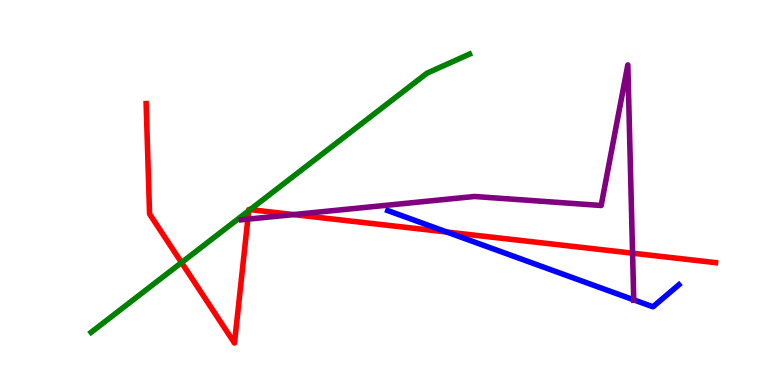[{'lines': ['blue', 'red'], 'intersections': [{'x': 5.77, 'y': 3.97}]}, {'lines': ['green', 'red'], 'intersections': [{'x': 2.34, 'y': 3.18}, {'x': 3.21, 'y': 4.53}, {'x': 3.23, 'y': 4.56}]}, {'lines': ['purple', 'red'], 'intersections': [{'x': 3.2, 'y': 4.31}, {'x': 3.79, 'y': 4.43}, {'x': 8.16, 'y': 3.42}]}, {'lines': ['blue', 'green'], 'intersections': []}, {'lines': ['blue', 'purple'], 'intersections': [{'x': 8.18, 'y': 2.21}]}, {'lines': ['green', 'purple'], 'intersections': []}]